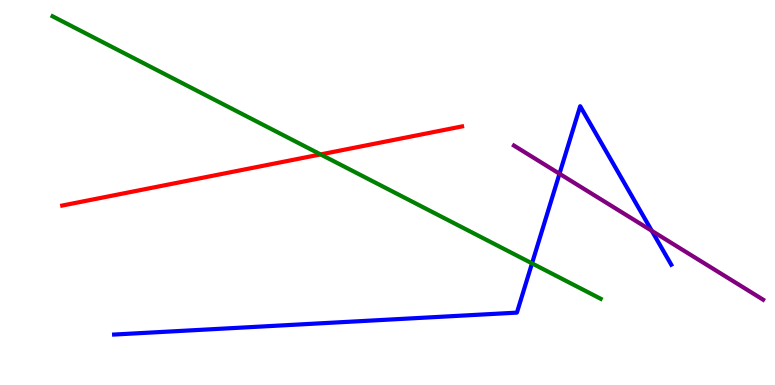[{'lines': ['blue', 'red'], 'intersections': []}, {'lines': ['green', 'red'], 'intersections': [{'x': 4.14, 'y': 5.99}]}, {'lines': ['purple', 'red'], 'intersections': []}, {'lines': ['blue', 'green'], 'intersections': [{'x': 6.86, 'y': 3.16}]}, {'lines': ['blue', 'purple'], 'intersections': [{'x': 7.22, 'y': 5.49}, {'x': 8.41, 'y': 4.0}]}, {'lines': ['green', 'purple'], 'intersections': []}]